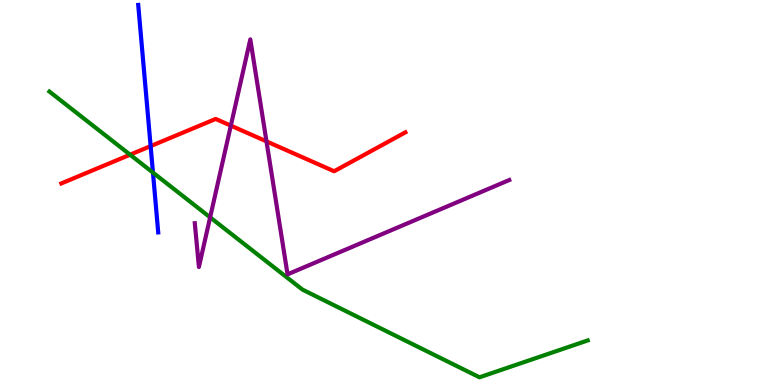[{'lines': ['blue', 'red'], 'intersections': [{'x': 1.94, 'y': 6.2}]}, {'lines': ['green', 'red'], 'intersections': [{'x': 1.68, 'y': 5.98}]}, {'lines': ['purple', 'red'], 'intersections': [{'x': 2.98, 'y': 6.74}, {'x': 3.44, 'y': 6.33}]}, {'lines': ['blue', 'green'], 'intersections': [{'x': 1.97, 'y': 5.52}]}, {'lines': ['blue', 'purple'], 'intersections': []}, {'lines': ['green', 'purple'], 'intersections': [{'x': 2.71, 'y': 4.35}]}]